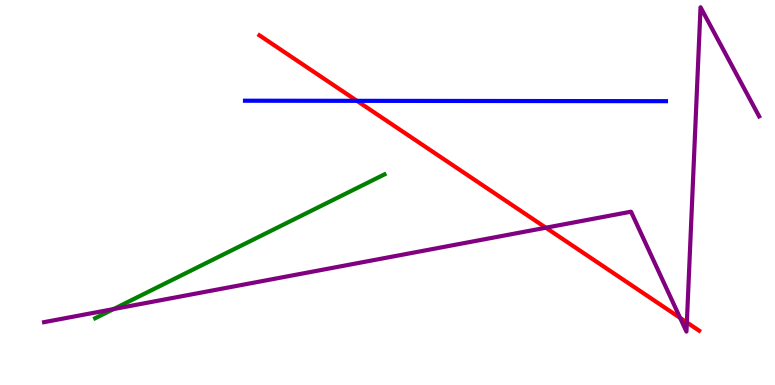[{'lines': ['blue', 'red'], 'intersections': [{'x': 4.61, 'y': 7.38}]}, {'lines': ['green', 'red'], 'intersections': []}, {'lines': ['purple', 'red'], 'intersections': [{'x': 7.04, 'y': 4.09}, {'x': 8.78, 'y': 1.74}, {'x': 8.86, 'y': 1.63}]}, {'lines': ['blue', 'green'], 'intersections': []}, {'lines': ['blue', 'purple'], 'intersections': []}, {'lines': ['green', 'purple'], 'intersections': [{'x': 1.47, 'y': 1.97}]}]